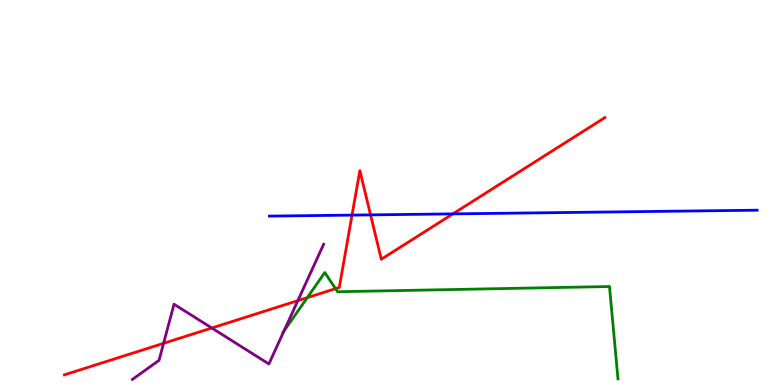[{'lines': ['blue', 'red'], 'intersections': [{'x': 4.54, 'y': 4.41}, {'x': 4.78, 'y': 4.42}, {'x': 5.84, 'y': 4.44}]}, {'lines': ['green', 'red'], 'intersections': [{'x': 3.96, 'y': 2.27}, {'x': 4.33, 'y': 2.5}]}, {'lines': ['purple', 'red'], 'intersections': [{'x': 2.11, 'y': 1.08}, {'x': 2.73, 'y': 1.48}, {'x': 3.84, 'y': 2.19}]}, {'lines': ['blue', 'green'], 'intersections': []}, {'lines': ['blue', 'purple'], 'intersections': []}, {'lines': ['green', 'purple'], 'intersections': [{'x': 3.66, 'y': 1.4}]}]